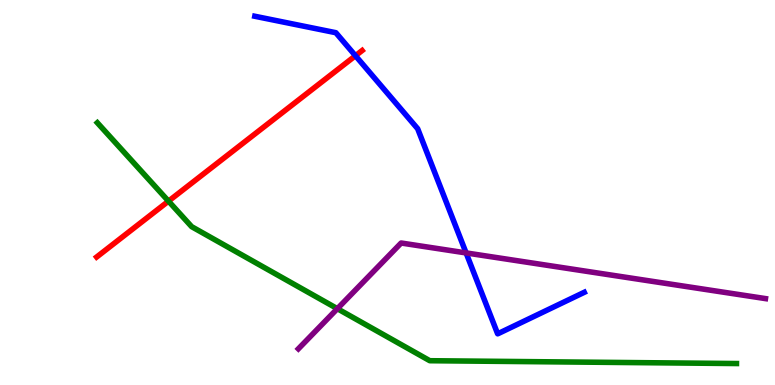[{'lines': ['blue', 'red'], 'intersections': [{'x': 4.59, 'y': 8.55}]}, {'lines': ['green', 'red'], 'intersections': [{'x': 2.17, 'y': 4.78}]}, {'lines': ['purple', 'red'], 'intersections': []}, {'lines': ['blue', 'green'], 'intersections': []}, {'lines': ['blue', 'purple'], 'intersections': [{'x': 6.01, 'y': 3.43}]}, {'lines': ['green', 'purple'], 'intersections': [{'x': 4.35, 'y': 1.98}]}]